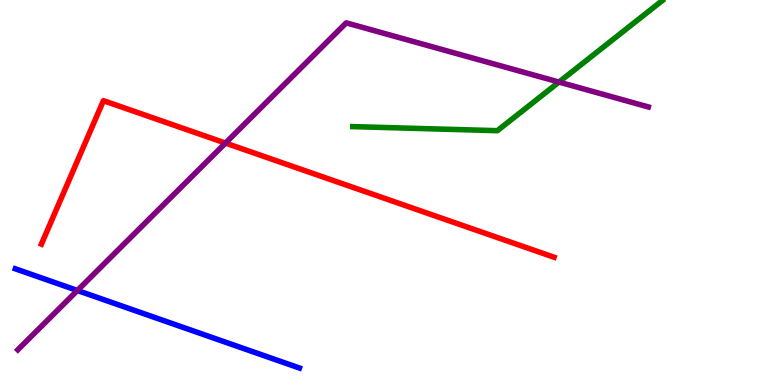[{'lines': ['blue', 'red'], 'intersections': []}, {'lines': ['green', 'red'], 'intersections': []}, {'lines': ['purple', 'red'], 'intersections': [{'x': 2.91, 'y': 6.28}]}, {'lines': ['blue', 'green'], 'intersections': []}, {'lines': ['blue', 'purple'], 'intersections': [{'x': 0.999, 'y': 2.46}]}, {'lines': ['green', 'purple'], 'intersections': [{'x': 7.21, 'y': 7.87}]}]